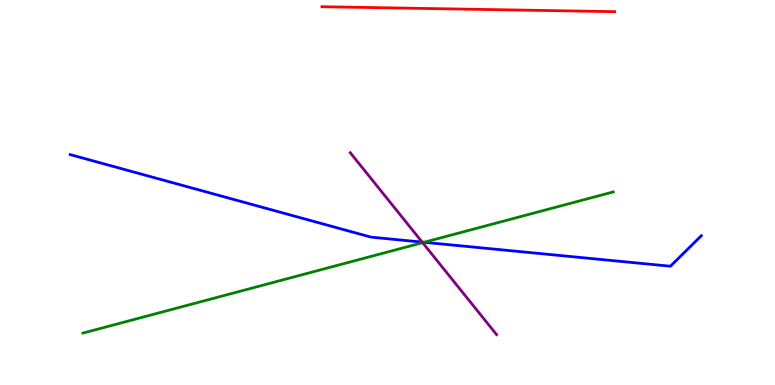[{'lines': ['blue', 'red'], 'intersections': []}, {'lines': ['green', 'red'], 'intersections': []}, {'lines': ['purple', 'red'], 'intersections': []}, {'lines': ['blue', 'green'], 'intersections': [{'x': 5.47, 'y': 3.71}]}, {'lines': ['blue', 'purple'], 'intersections': [{'x': 5.45, 'y': 3.71}]}, {'lines': ['green', 'purple'], 'intersections': [{'x': 5.45, 'y': 3.7}]}]